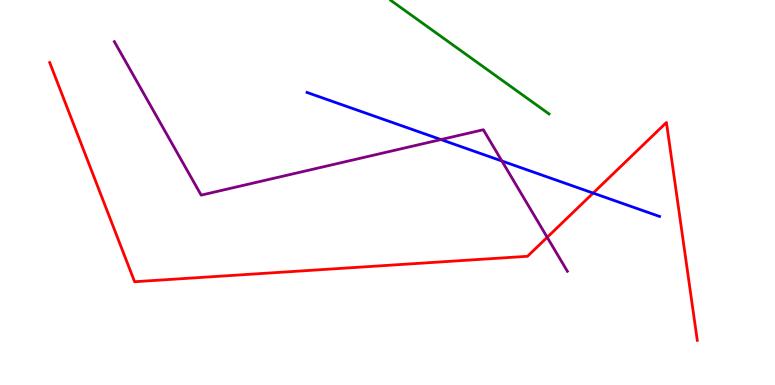[{'lines': ['blue', 'red'], 'intersections': [{'x': 7.65, 'y': 4.98}]}, {'lines': ['green', 'red'], 'intersections': []}, {'lines': ['purple', 'red'], 'intersections': [{'x': 7.06, 'y': 3.84}]}, {'lines': ['blue', 'green'], 'intersections': []}, {'lines': ['blue', 'purple'], 'intersections': [{'x': 5.69, 'y': 6.37}, {'x': 6.48, 'y': 5.82}]}, {'lines': ['green', 'purple'], 'intersections': []}]